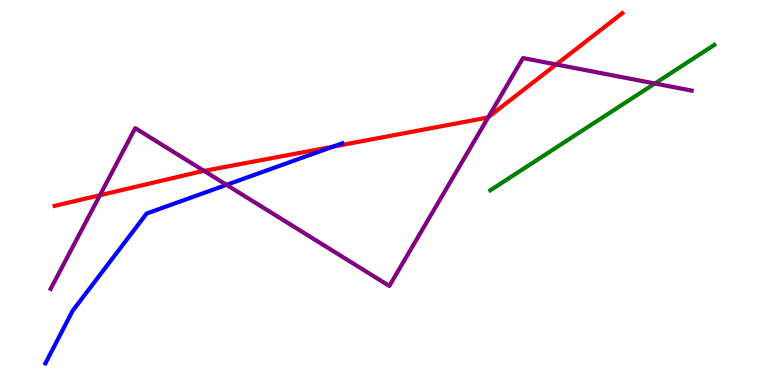[{'lines': ['blue', 'red'], 'intersections': [{'x': 4.3, 'y': 6.19}]}, {'lines': ['green', 'red'], 'intersections': []}, {'lines': ['purple', 'red'], 'intersections': [{'x': 1.29, 'y': 4.93}, {'x': 2.63, 'y': 5.56}, {'x': 6.3, 'y': 6.96}, {'x': 7.18, 'y': 8.33}]}, {'lines': ['blue', 'green'], 'intersections': []}, {'lines': ['blue', 'purple'], 'intersections': [{'x': 2.92, 'y': 5.2}]}, {'lines': ['green', 'purple'], 'intersections': [{'x': 8.45, 'y': 7.83}]}]